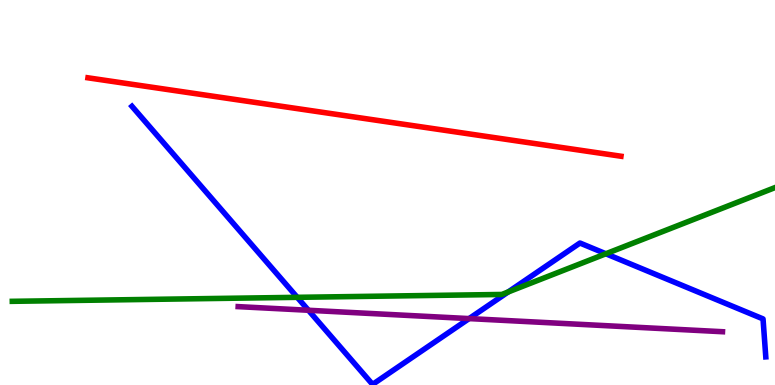[{'lines': ['blue', 'red'], 'intersections': []}, {'lines': ['green', 'red'], 'intersections': []}, {'lines': ['purple', 'red'], 'intersections': []}, {'lines': ['blue', 'green'], 'intersections': [{'x': 3.84, 'y': 2.28}, {'x': 6.56, 'y': 2.42}, {'x': 7.82, 'y': 3.41}]}, {'lines': ['blue', 'purple'], 'intersections': [{'x': 3.98, 'y': 1.94}, {'x': 6.05, 'y': 1.72}]}, {'lines': ['green', 'purple'], 'intersections': []}]